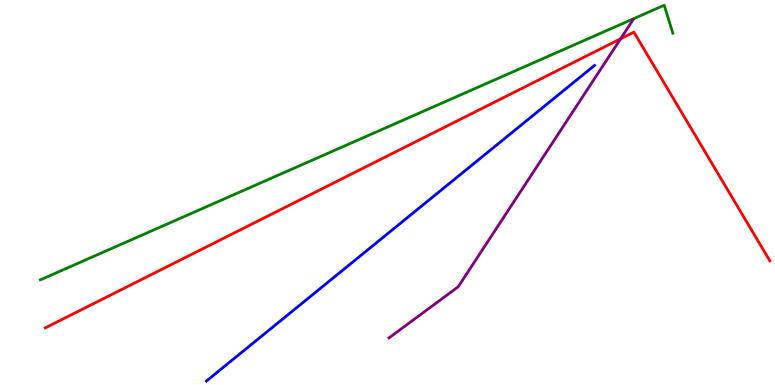[{'lines': ['blue', 'red'], 'intersections': []}, {'lines': ['green', 'red'], 'intersections': []}, {'lines': ['purple', 'red'], 'intersections': [{'x': 8.01, 'y': 8.99}]}, {'lines': ['blue', 'green'], 'intersections': []}, {'lines': ['blue', 'purple'], 'intersections': []}, {'lines': ['green', 'purple'], 'intersections': []}]